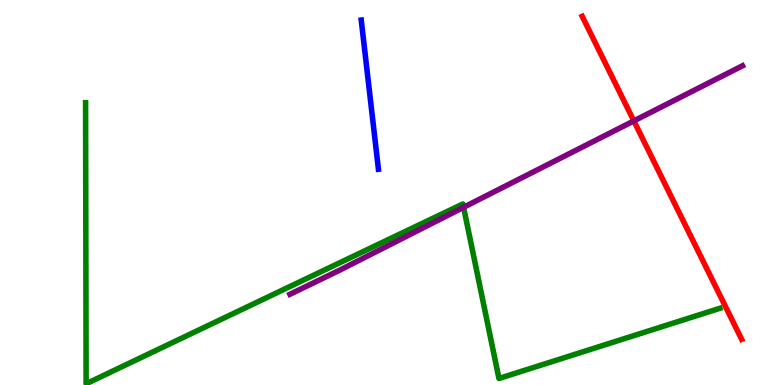[{'lines': ['blue', 'red'], 'intersections': []}, {'lines': ['green', 'red'], 'intersections': []}, {'lines': ['purple', 'red'], 'intersections': [{'x': 8.18, 'y': 6.86}]}, {'lines': ['blue', 'green'], 'intersections': []}, {'lines': ['blue', 'purple'], 'intersections': []}, {'lines': ['green', 'purple'], 'intersections': [{'x': 5.98, 'y': 4.62}]}]